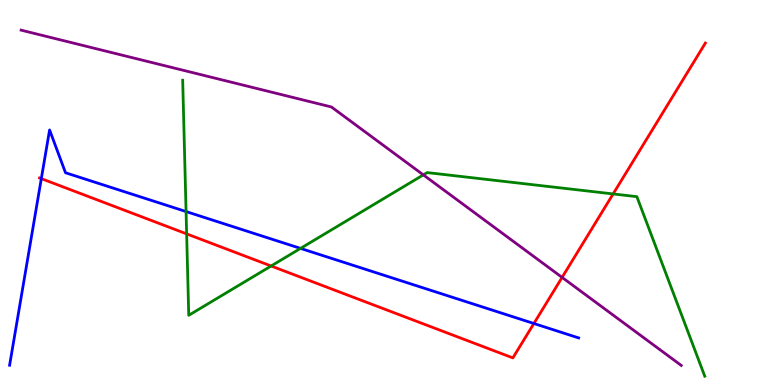[{'lines': ['blue', 'red'], 'intersections': [{'x': 0.533, 'y': 5.36}, {'x': 6.89, 'y': 1.6}]}, {'lines': ['green', 'red'], 'intersections': [{'x': 2.41, 'y': 3.93}, {'x': 3.5, 'y': 3.09}, {'x': 7.91, 'y': 4.96}]}, {'lines': ['purple', 'red'], 'intersections': [{'x': 7.25, 'y': 2.79}]}, {'lines': ['blue', 'green'], 'intersections': [{'x': 2.4, 'y': 4.5}, {'x': 3.88, 'y': 3.55}]}, {'lines': ['blue', 'purple'], 'intersections': []}, {'lines': ['green', 'purple'], 'intersections': [{'x': 5.46, 'y': 5.46}]}]